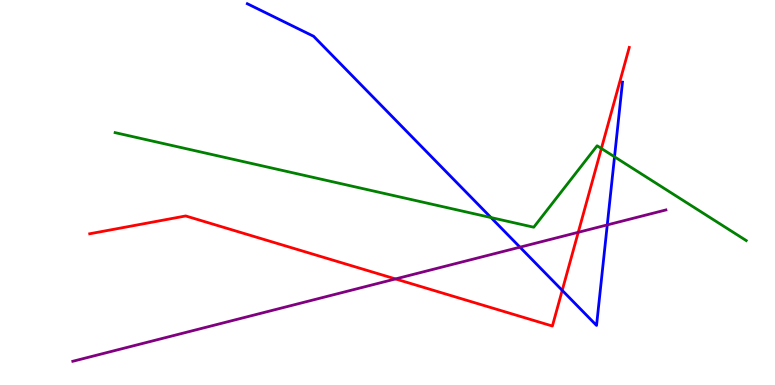[{'lines': ['blue', 'red'], 'intersections': [{'x': 7.25, 'y': 2.46}]}, {'lines': ['green', 'red'], 'intersections': [{'x': 7.76, 'y': 6.14}]}, {'lines': ['purple', 'red'], 'intersections': [{'x': 5.1, 'y': 2.75}, {'x': 7.46, 'y': 3.97}]}, {'lines': ['blue', 'green'], 'intersections': [{'x': 6.34, 'y': 4.35}, {'x': 7.93, 'y': 5.93}]}, {'lines': ['blue', 'purple'], 'intersections': [{'x': 6.71, 'y': 3.58}, {'x': 7.84, 'y': 4.16}]}, {'lines': ['green', 'purple'], 'intersections': []}]